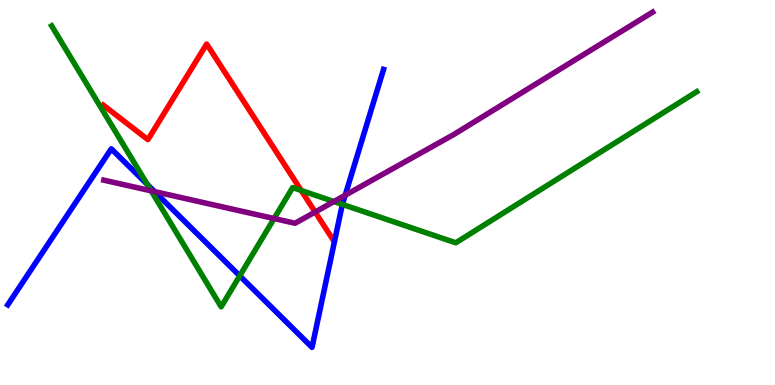[{'lines': ['blue', 'red'], 'intersections': []}, {'lines': ['green', 'red'], 'intersections': [{'x': 3.89, 'y': 5.05}]}, {'lines': ['purple', 'red'], 'intersections': [{'x': 4.07, 'y': 4.49}]}, {'lines': ['blue', 'green'], 'intersections': [{'x': 1.9, 'y': 5.21}, {'x': 3.09, 'y': 2.84}, {'x': 4.42, 'y': 4.69}]}, {'lines': ['blue', 'purple'], 'intersections': [{'x': 1.99, 'y': 5.02}, {'x': 4.45, 'y': 4.93}]}, {'lines': ['green', 'purple'], 'intersections': [{'x': 1.95, 'y': 5.04}, {'x': 3.54, 'y': 4.32}, {'x': 4.31, 'y': 4.77}]}]